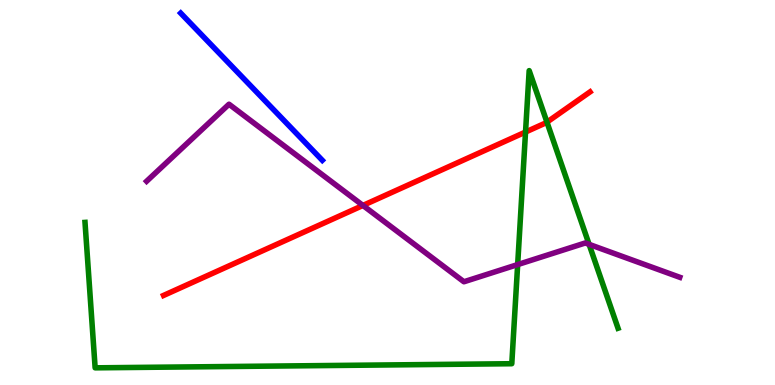[{'lines': ['blue', 'red'], 'intersections': []}, {'lines': ['green', 'red'], 'intersections': [{'x': 6.78, 'y': 6.57}, {'x': 7.06, 'y': 6.83}]}, {'lines': ['purple', 'red'], 'intersections': [{'x': 4.68, 'y': 4.66}]}, {'lines': ['blue', 'green'], 'intersections': []}, {'lines': ['blue', 'purple'], 'intersections': []}, {'lines': ['green', 'purple'], 'intersections': [{'x': 6.68, 'y': 3.13}, {'x': 7.6, 'y': 3.65}]}]